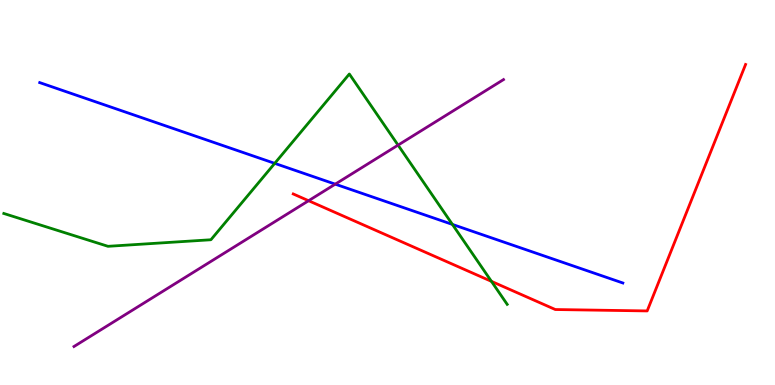[{'lines': ['blue', 'red'], 'intersections': []}, {'lines': ['green', 'red'], 'intersections': [{'x': 6.34, 'y': 2.69}]}, {'lines': ['purple', 'red'], 'intersections': [{'x': 3.98, 'y': 4.79}]}, {'lines': ['blue', 'green'], 'intersections': [{'x': 3.54, 'y': 5.76}, {'x': 5.84, 'y': 4.17}]}, {'lines': ['blue', 'purple'], 'intersections': [{'x': 4.33, 'y': 5.22}]}, {'lines': ['green', 'purple'], 'intersections': [{'x': 5.14, 'y': 6.23}]}]